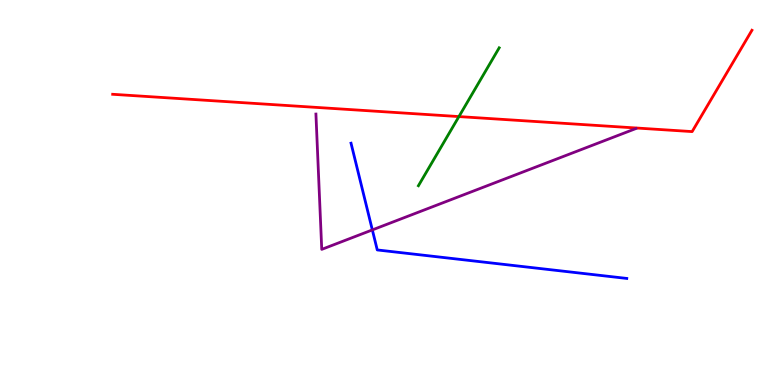[{'lines': ['blue', 'red'], 'intersections': []}, {'lines': ['green', 'red'], 'intersections': [{'x': 5.92, 'y': 6.97}]}, {'lines': ['purple', 'red'], 'intersections': []}, {'lines': ['blue', 'green'], 'intersections': []}, {'lines': ['blue', 'purple'], 'intersections': [{'x': 4.8, 'y': 4.03}]}, {'lines': ['green', 'purple'], 'intersections': []}]